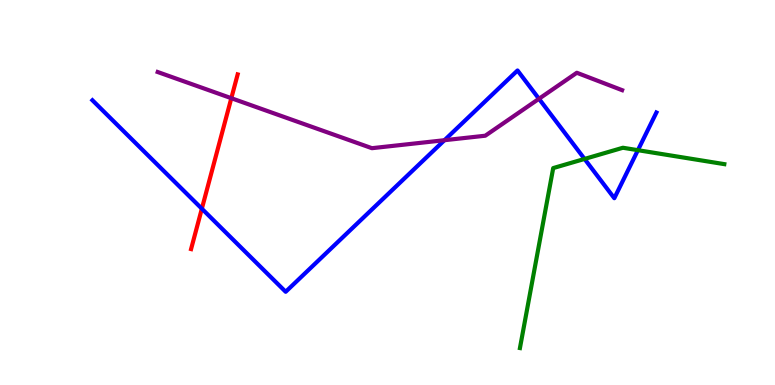[{'lines': ['blue', 'red'], 'intersections': [{'x': 2.6, 'y': 4.58}]}, {'lines': ['green', 'red'], 'intersections': []}, {'lines': ['purple', 'red'], 'intersections': [{'x': 2.98, 'y': 7.45}]}, {'lines': ['blue', 'green'], 'intersections': [{'x': 7.54, 'y': 5.87}, {'x': 8.23, 'y': 6.1}]}, {'lines': ['blue', 'purple'], 'intersections': [{'x': 5.74, 'y': 6.36}, {'x': 6.95, 'y': 7.43}]}, {'lines': ['green', 'purple'], 'intersections': []}]